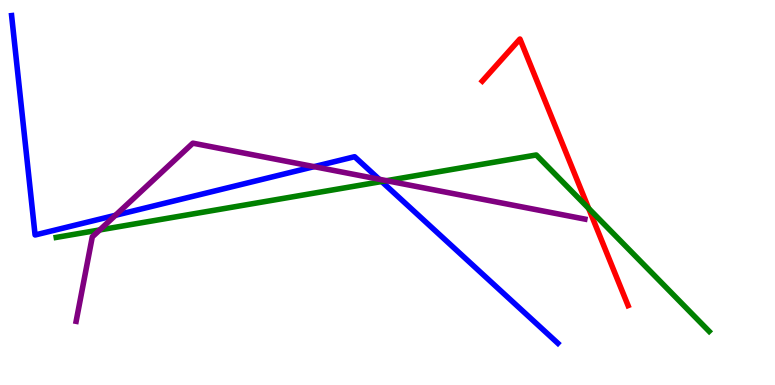[{'lines': ['blue', 'red'], 'intersections': []}, {'lines': ['green', 'red'], 'intersections': [{'x': 7.6, 'y': 4.59}]}, {'lines': ['purple', 'red'], 'intersections': []}, {'lines': ['blue', 'green'], 'intersections': [{'x': 4.92, 'y': 5.29}]}, {'lines': ['blue', 'purple'], 'intersections': [{'x': 1.49, 'y': 4.41}, {'x': 4.05, 'y': 5.67}, {'x': 4.89, 'y': 5.34}]}, {'lines': ['green', 'purple'], 'intersections': [{'x': 1.29, 'y': 4.03}, {'x': 4.99, 'y': 5.31}]}]